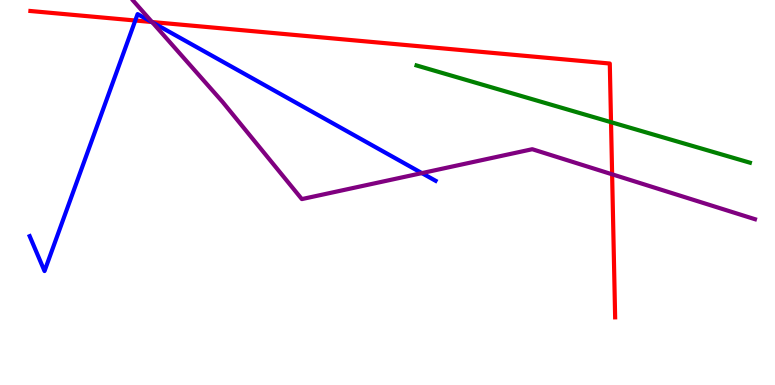[{'lines': ['blue', 'red'], 'intersections': [{'x': 1.75, 'y': 9.47}, {'x': 1.96, 'y': 9.43}]}, {'lines': ['green', 'red'], 'intersections': [{'x': 7.88, 'y': 6.83}]}, {'lines': ['purple', 'red'], 'intersections': [{'x': 1.96, 'y': 9.43}, {'x': 7.9, 'y': 5.47}]}, {'lines': ['blue', 'green'], 'intersections': []}, {'lines': ['blue', 'purple'], 'intersections': [{'x': 1.96, 'y': 9.42}, {'x': 5.44, 'y': 5.5}]}, {'lines': ['green', 'purple'], 'intersections': []}]